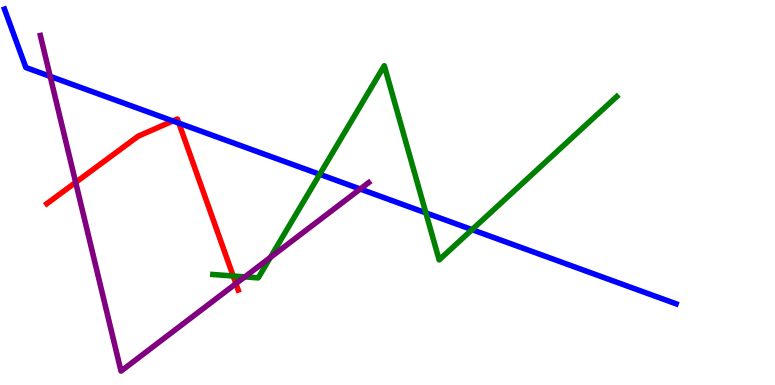[{'lines': ['blue', 'red'], 'intersections': [{'x': 2.23, 'y': 6.86}, {'x': 2.31, 'y': 6.8}]}, {'lines': ['green', 'red'], 'intersections': [{'x': 3.01, 'y': 2.83}]}, {'lines': ['purple', 'red'], 'intersections': [{'x': 0.976, 'y': 5.26}, {'x': 3.04, 'y': 2.63}]}, {'lines': ['blue', 'green'], 'intersections': [{'x': 4.13, 'y': 5.47}, {'x': 5.49, 'y': 4.47}, {'x': 6.09, 'y': 4.04}]}, {'lines': ['blue', 'purple'], 'intersections': [{'x': 0.648, 'y': 8.02}, {'x': 4.65, 'y': 5.09}]}, {'lines': ['green', 'purple'], 'intersections': [{'x': 3.16, 'y': 2.81}, {'x': 3.49, 'y': 3.31}]}]